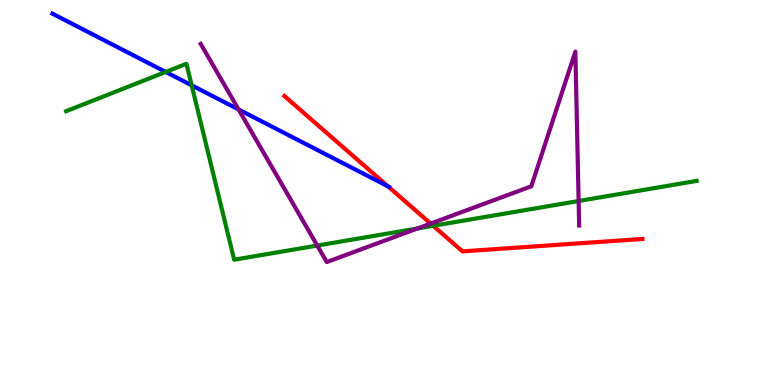[{'lines': ['blue', 'red'], 'intersections': [{'x': 5.01, 'y': 5.16}]}, {'lines': ['green', 'red'], 'intersections': [{'x': 5.59, 'y': 4.14}]}, {'lines': ['purple', 'red'], 'intersections': [{'x': 5.56, 'y': 4.19}]}, {'lines': ['blue', 'green'], 'intersections': [{'x': 2.14, 'y': 8.13}, {'x': 2.47, 'y': 7.78}]}, {'lines': ['blue', 'purple'], 'intersections': [{'x': 3.08, 'y': 7.16}]}, {'lines': ['green', 'purple'], 'intersections': [{'x': 4.09, 'y': 3.62}, {'x': 5.39, 'y': 4.07}, {'x': 7.47, 'y': 4.78}]}]